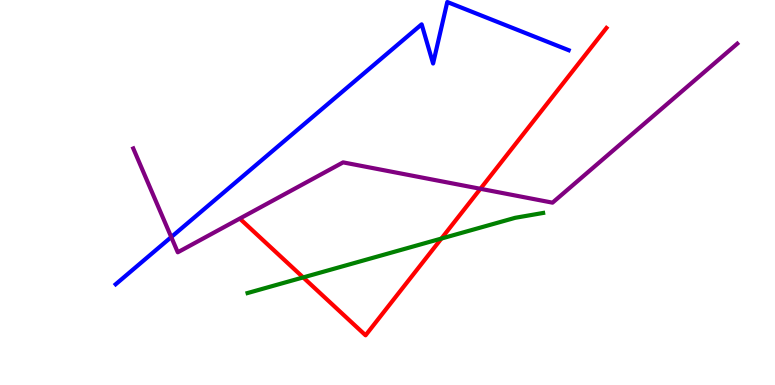[{'lines': ['blue', 'red'], 'intersections': []}, {'lines': ['green', 'red'], 'intersections': [{'x': 3.91, 'y': 2.79}, {'x': 5.7, 'y': 3.8}]}, {'lines': ['purple', 'red'], 'intersections': [{'x': 6.2, 'y': 5.1}]}, {'lines': ['blue', 'green'], 'intersections': []}, {'lines': ['blue', 'purple'], 'intersections': [{'x': 2.21, 'y': 3.84}]}, {'lines': ['green', 'purple'], 'intersections': []}]